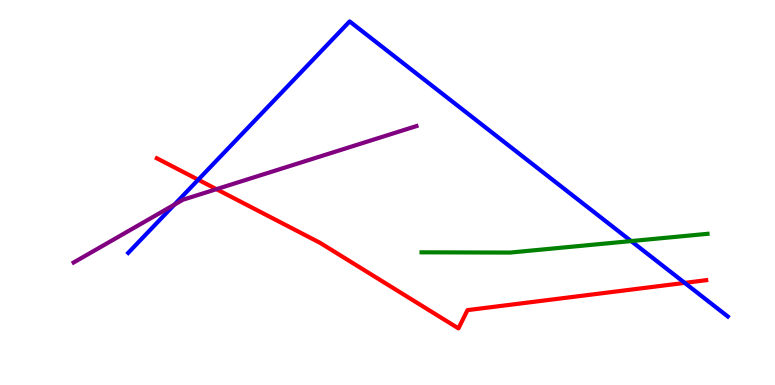[{'lines': ['blue', 'red'], 'intersections': [{'x': 2.56, 'y': 5.33}, {'x': 8.84, 'y': 2.65}]}, {'lines': ['green', 'red'], 'intersections': []}, {'lines': ['purple', 'red'], 'intersections': [{'x': 2.79, 'y': 5.09}]}, {'lines': ['blue', 'green'], 'intersections': [{'x': 8.14, 'y': 3.74}]}, {'lines': ['blue', 'purple'], 'intersections': [{'x': 2.25, 'y': 4.68}]}, {'lines': ['green', 'purple'], 'intersections': []}]